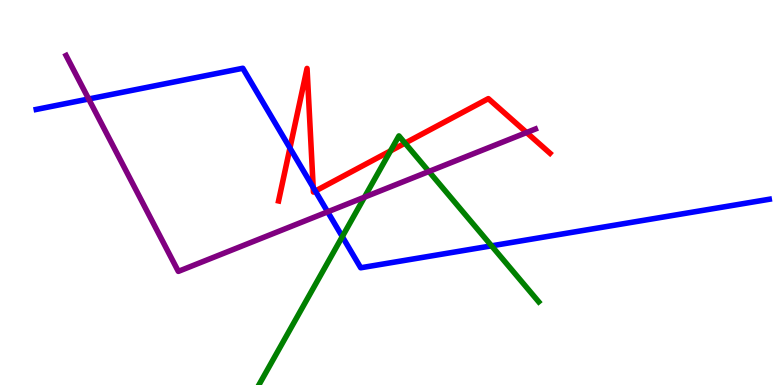[{'lines': ['blue', 'red'], 'intersections': [{'x': 3.74, 'y': 6.15}, {'x': 4.04, 'y': 5.13}, {'x': 4.07, 'y': 5.04}]}, {'lines': ['green', 'red'], 'intersections': [{'x': 5.04, 'y': 6.08}, {'x': 5.23, 'y': 6.28}]}, {'lines': ['purple', 'red'], 'intersections': [{'x': 6.79, 'y': 6.56}]}, {'lines': ['blue', 'green'], 'intersections': [{'x': 4.42, 'y': 3.85}, {'x': 6.34, 'y': 3.61}]}, {'lines': ['blue', 'purple'], 'intersections': [{'x': 1.14, 'y': 7.43}, {'x': 4.23, 'y': 4.5}]}, {'lines': ['green', 'purple'], 'intersections': [{'x': 4.7, 'y': 4.88}, {'x': 5.53, 'y': 5.55}]}]